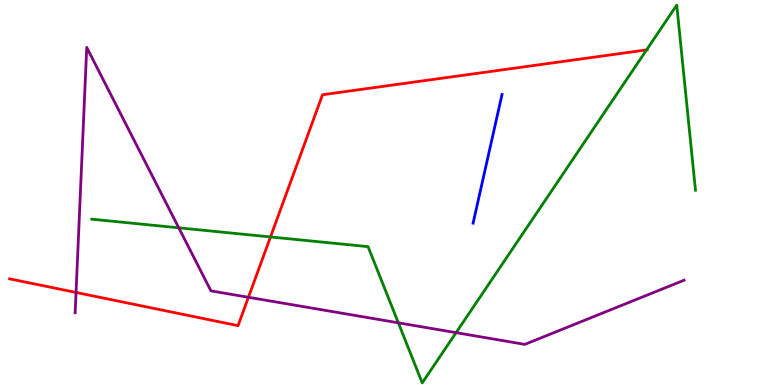[{'lines': ['blue', 'red'], 'intersections': []}, {'lines': ['green', 'red'], 'intersections': [{'x': 3.49, 'y': 3.85}, {'x': 8.34, 'y': 8.7}]}, {'lines': ['purple', 'red'], 'intersections': [{'x': 0.981, 'y': 2.4}, {'x': 3.21, 'y': 2.28}]}, {'lines': ['blue', 'green'], 'intersections': []}, {'lines': ['blue', 'purple'], 'intersections': []}, {'lines': ['green', 'purple'], 'intersections': [{'x': 2.31, 'y': 4.08}, {'x': 5.14, 'y': 1.62}, {'x': 5.88, 'y': 1.36}]}]